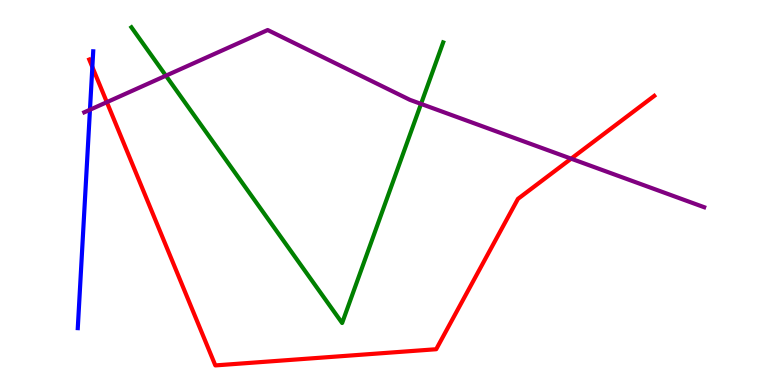[{'lines': ['blue', 'red'], 'intersections': [{'x': 1.19, 'y': 8.26}]}, {'lines': ['green', 'red'], 'intersections': []}, {'lines': ['purple', 'red'], 'intersections': [{'x': 1.38, 'y': 7.35}, {'x': 7.37, 'y': 5.88}]}, {'lines': ['blue', 'green'], 'intersections': []}, {'lines': ['blue', 'purple'], 'intersections': [{'x': 1.16, 'y': 7.15}]}, {'lines': ['green', 'purple'], 'intersections': [{'x': 2.14, 'y': 8.03}, {'x': 5.43, 'y': 7.3}]}]